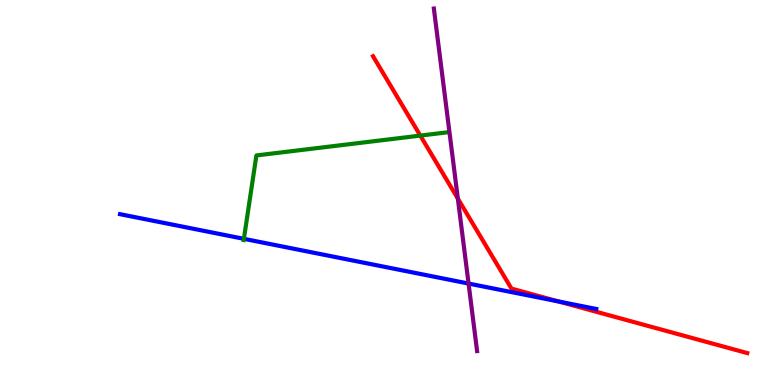[{'lines': ['blue', 'red'], 'intersections': [{'x': 7.21, 'y': 2.17}]}, {'lines': ['green', 'red'], 'intersections': [{'x': 5.42, 'y': 6.48}]}, {'lines': ['purple', 'red'], 'intersections': [{'x': 5.91, 'y': 4.84}]}, {'lines': ['blue', 'green'], 'intersections': [{'x': 3.15, 'y': 3.8}]}, {'lines': ['blue', 'purple'], 'intersections': [{'x': 6.05, 'y': 2.63}]}, {'lines': ['green', 'purple'], 'intersections': []}]